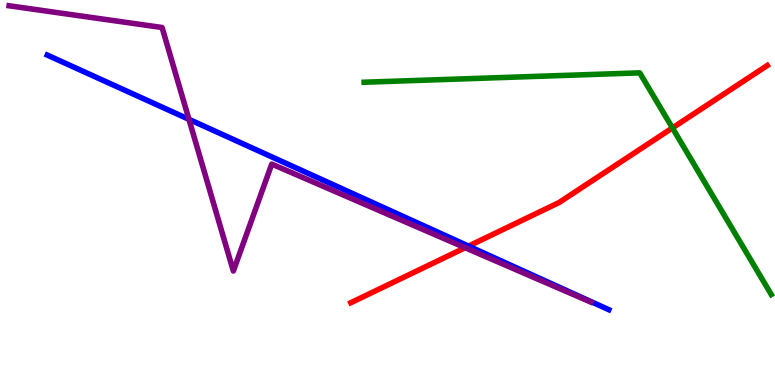[{'lines': ['blue', 'red'], 'intersections': [{'x': 6.05, 'y': 3.61}]}, {'lines': ['green', 'red'], 'intersections': [{'x': 8.68, 'y': 6.68}]}, {'lines': ['purple', 'red'], 'intersections': [{'x': 6.0, 'y': 3.57}]}, {'lines': ['blue', 'green'], 'intersections': []}, {'lines': ['blue', 'purple'], 'intersections': [{'x': 2.44, 'y': 6.9}]}, {'lines': ['green', 'purple'], 'intersections': []}]